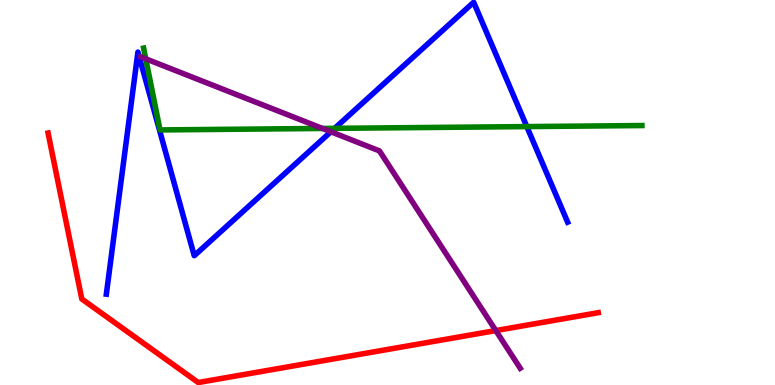[{'lines': ['blue', 'red'], 'intersections': []}, {'lines': ['green', 'red'], 'intersections': []}, {'lines': ['purple', 'red'], 'intersections': [{'x': 6.4, 'y': 1.41}]}, {'lines': ['blue', 'green'], 'intersections': [{'x': 4.32, 'y': 6.67}, {'x': 6.8, 'y': 6.71}]}, {'lines': ['blue', 'purple'], 'intersections': [{'x': 4.27, 'y': 6.58}]}, {'lines': ['green', 'purple'], 'intersections': [{'x': 1.88, 'y': 8.47}, {'x': 4.16, 'y': 6.66}]}]